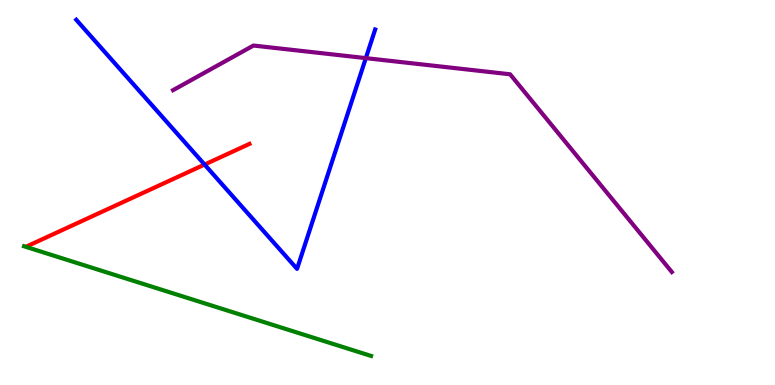[{'lines': ['blue', 'red'], 'intersections': [{'x': 2.64, 'y': 5.73}]}, {'lines': ['green', 'red'], 'intersections': []}, {'lines': ['purple', 'red'], 'intersections': []}, {'lines': ['blue', 'green'], 'intersections': []}, {'lines': ['blue', 'purple'], 'intersections': [{'x': 4.72, 'y': 8.49}]}, {'lines': ['green', 'purple'], 'intersections': []}]